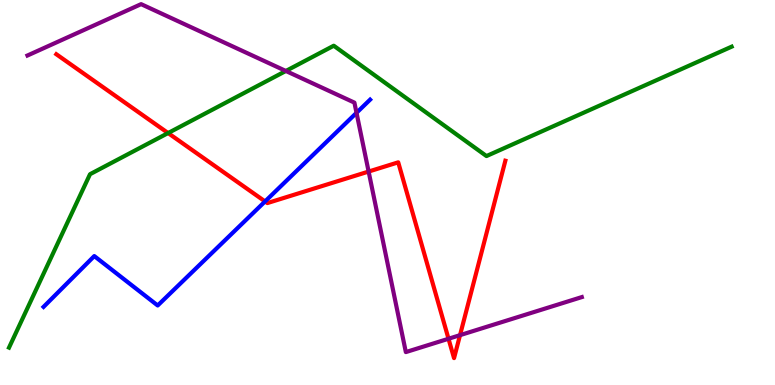[{'lines': ['blue', 'red'], 'intersections': [{'x': 3.42, 'y': 4.77}]}, {'lines': ['green', 'red'], 'intersections': [{'x': 2.17, 'y': 6.54}]}, {'lines': ['purple', 'red'], 'intersections': [{'x': 4.76, 'y': 5.54}, {'x': 5.79, 'y': 1.2}, {'x': 5.94, 'y': 1.29}]}, {'lines': ['blue', 'green'], 'intersections': []}, {'lines': ['blue', 'purple'], 'intersections': [{'x': 4.6, 'y': 7.07}]}, {'lines': ['green', 'purple'], 'intersections': [{'x': 3.69, 'y': 8.16}]}]